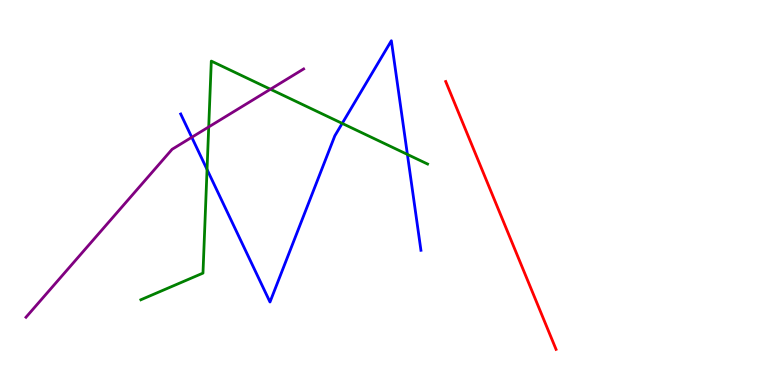[{'lines': ['blue', 'red'], 'intersections': []}, {'lines': ['green', 'red'], 'intersections': []}, {'lines': ['purple', 'red'], 'intersections': []}, {'lines': ['blue', 'green'], 'intersections': [{'x': 2.67, 'y': 5.6}, {'x': 4.42, 'y': 6.79}, {'x': 5.26, 'y': 5.99}]}, {'lines': ['blue', 'purple'], 'intersections': [{'x': 2.47, 'y': 6.43}]}, {'lines': ['green', 'purple'], 'intersections': [{'x': 2.69, 'y': 6.7}, {'x': 3.49, 'y': 7.68}]}]